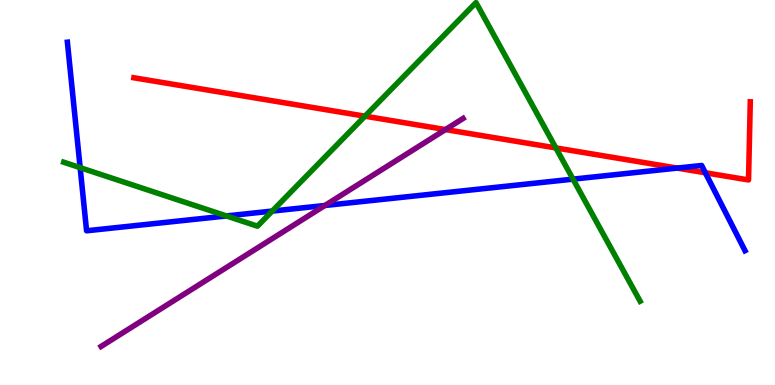[{'lines': ['blue', 'red'], 'intersections': [{'x': 8.74, 'y': 5.63}, {'x': 9.1, 'y': 5.51}]}, {'lines': ['green', 'red'], 'intersections': [{'x': 4.71, 'y': 6.98}, {'x': 7.17, 'y': 6.16}]}, {'lines': ['purple', 'red'], 'intersections': [{'x': 5.75, 'y': 6.63}]}, {'lines': ['blue', 'green'], 'intersections': [{'x': 1.03, 'y': 5.65}, {'x': 2.92, 'y': 4.39}, {'x': 3.51, 'y': 4.52}, {'x': 7.39, 'y': 5.35}]}, {'lines': ['blue', 'purple'], 'intersections': [{'x': 4.19, 'y': 4.66}]}, {'lines': ['green', 'purple'], 'intersections': []}]